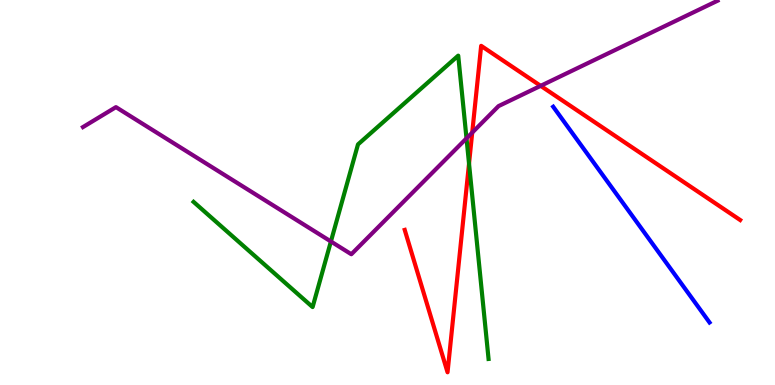[{'lines': ['blue', 'red'], 'intersections': []}, {'lines': ['green', 'red'], 'intersections': [{'x': 6.05, 'y': 5.75}]}, {'lines': ['purple', 'red'], 'intersections': [{'x': 6.09, 'y': 6.56}, {'x': 6.98, 'y': 7.77}]}, {'lines': ['blue', 'green'], 'intersections': []}, {'lines': ['blue', 'purple'], 'intersections': []}, {'lines': ['green', 'purple'], 'intersections': [{'x': 4.27, 'y': 3.73}, {'x': 6.02, 'y': 6.41}]}]